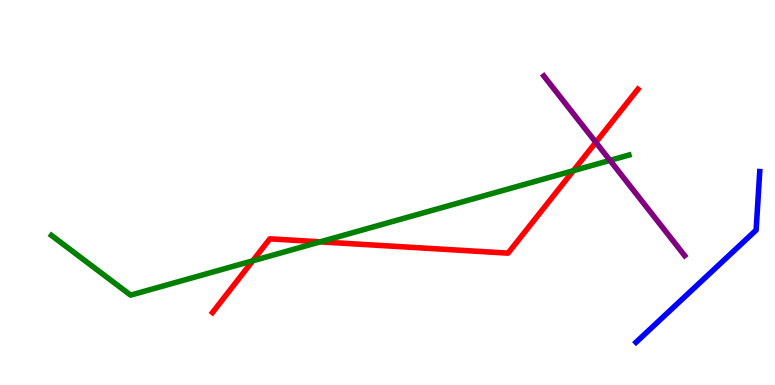[{'lines': ['blue', 'red'], 'intersections': []}, {'lines': ['green', 'red'], 'intersections': [{'x': 3.26, 'y': 3.23}, {'x': 4.13, 'y': 3.72}, {'x': 7.4, 'y': 5.57}]}, {'lines': ['purple', 'red'], 'intersections': [{'x': 7.69, 'y': 6.3}]}, {'lines': ['blue', 'green'], 'intersections': []}, {'lines': ['blue', 'purple'], 'intersections': []}, {'lines': ['green', 'purple'], 'intersections': [{'x': 7.87, 'y': 5.83}]}]